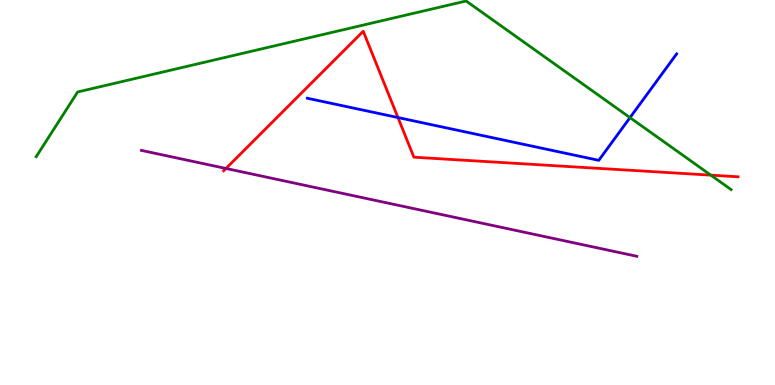[{'lines': ['blue', 'red'], 'intersections': [{'x': 5.13, 'y': 6.95}]}, {'lines': ['green', 'red'], 'intersections': [{'x': 9.17, 'y': 5.45}]}, {'lines': ['purple', 'red'], 'intersections': [{'x': 2.92, 'y': 5.62}]}, {'lines': ['blue', 'green'], 'intersections': [{'x': 8.13, 'y': 6.94}]}, {'lines': ['blue', 'purple'], 'intersections': []}, {'lines': ['green', 'purple'], 'intersections': []}]